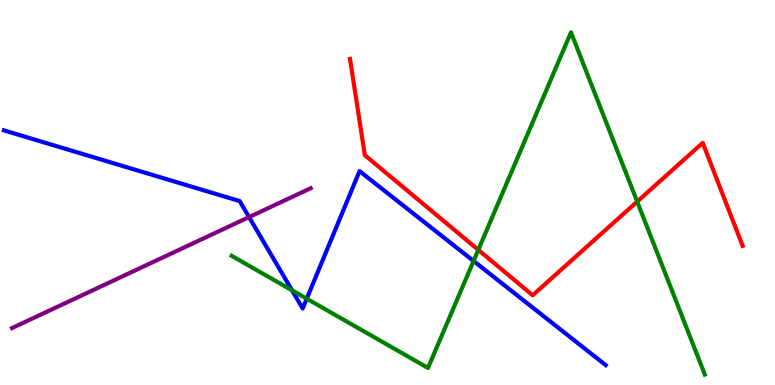[{'lines': ['blue', 'red'], 'intersections': []}, {'lines': ['green', 'red'], 'intersections': [{'x': 6.17, 'y': 3.51}, {'x': 8.22, 'y': 4.76}]}, {'lines': ['purple', 'red'], 'intersections': []}, {'lines': ['blue', 'green'], 'intersections': [{'x': 3.77, 'y': 2.46}, {'x': 3.96, 'y': 2.24}, {'x': 6.11, 'y': 3.22}]}, {'lines': ['blue', 'purple'], 'intersections': [{'x': 3.21, 'y': 4.36}]}, {'lines': ['green', 'purple'], 'intersections': []}]